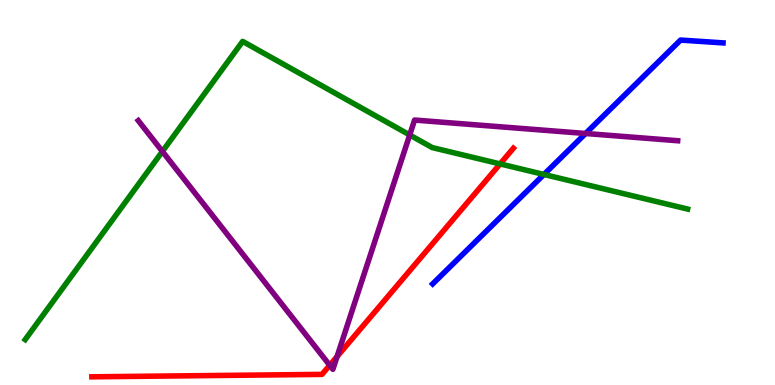[{'lines': ['blue', 'red'], 'intersections': []}, {'lines': ['green', 'red'], 'intersections': [{'x': 6.45, 'y': 5.74}]}, {'lines': ['purple', 'red'], 'intersections': [{'x': 4.25, 'y': 0.513}, {'x': 4.35, 'y': 0.74}]}, {'lines': ['blue', 'green'], 'intersections': [{'x': 7.02, 'y': 5.47}]}, {'lines': ['blue', 'purple'], 'intersections': [{'x': 7.56, 'y': 6.53}]}, {'lines': ['green', 'purple'], 'intersections': [{'x': 2.1, 'y': 6.07}, {'x': 5.29, 'y': 6.49}]}]